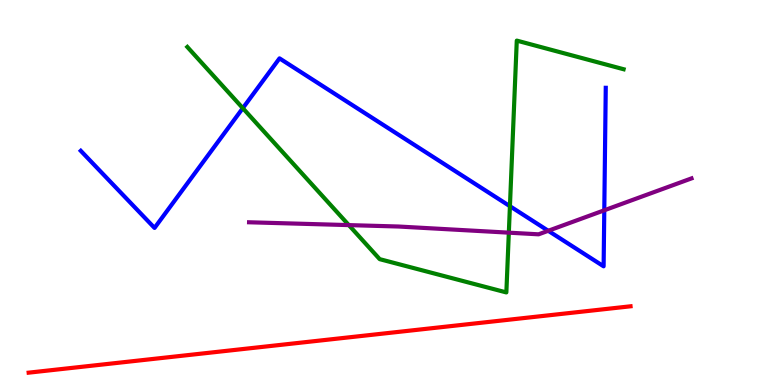[{'lines': ['blue', 'red'], 'intersections': []}, {'lines': ['green', 'red'], 'intersections': []}, {'lines': ['purple', 'red'], 'intersections': []}, {'lines': ['blue', 'green'], 'intersections': [{'x': 3.13, 'y': 7.19}, {'x': 6.58, 'y': 4.64}]}, {'lines': ['blue', 'purple'], 'intersections': [{'x': 7.07, 'y': 4.01}, {'x': 7.8, 'y': 4.54}]}, {'lines': ['green', 'purple'], 'intersections': [{'x': 4.5, 'y': 4.15}, {'x': 6.57, 'y': 3.96}]}]